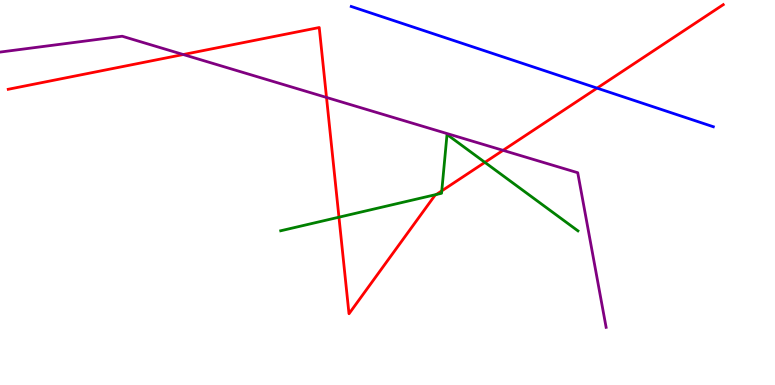[{'lines': ['blue', 'red'], 'intersections': [{'x': 7.7, 'y': 7.71}]}, {'lines': ['green', 'red'], 'intersections': [{'x': 4.37, 'y': 4.36}, {'x': 5.63, 'y': 4.95}, {'x': 5.7, 'y': 5.04}, {'x': 6.26, 'y': 5.78}]}, {'lines': ['purple', 'red'], 'intersections': [{'x': 2.36, 'y': 8.58}, {'x': 4.21, 'y': 7.47}, {'x': 6.49, 'y': 6.1}]}, {'lines': ['blue', 'green'], 'intersections': []}, {'lines': ['blue', 'purple'], 'intersections': []}, {'lines': ['green', 'purple'], 'intersections': []}]